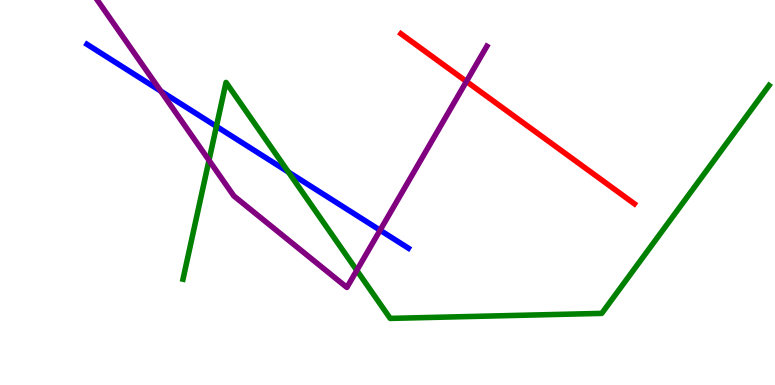[{'lines': ['blue', 'red'], 'intersections': []}, {'lines': ['green', 'red'], 'intersections': []}, {'lines': ['purple', 'red'], 'intersections': [{'x': 6.02, 'y': 7.88}]}, {'lines': ['blue', 'green'], 'intersections': [{'x': 2.79, 'y': 6.72}, {'x': 3.72, 'y': 5.53}]}, {'lines': ['blue', 'purple'], 'intersections': [{'x': 2.07, 'y': 7.63}, {'x': 4.9, 'y': 4.02}]}, {'lines': ['green', 'purple'], 'intersections': [{'x': 2.7, 'y': 5.84}, {'x': 4.6, 'y': 2.98}]}]